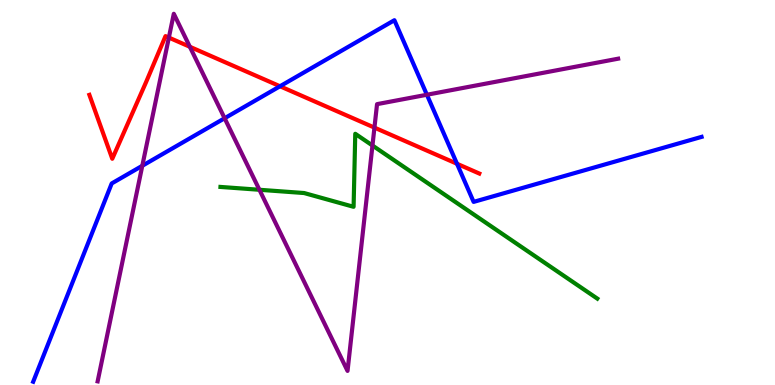[{'lines': ['blue', 'red'], 'intersections': [{'x': 3.61, 'y': 7.76}, {'x': 5.9, 'y': 5.75}]}, {'lines': ['green', 'red'], 'intersections': []}, {'lines': ['purple', 'red'], 'intersections': [{'x': 2.18, 'y': 9.02}, {'x': 2.45, 'y': 8.78}, {'x': 4.83, 'y': 6.69}]}, {'lines': ['blue', 'green'], 'intersections': []}, {'lines': ['blue', 'purple'], 'intersections': [{'x': 1.84, 'y': 5.69}, {'x': 2.9, 'y': 6.93}, {'x': 5.51, 'y': 7.54}]}, {'lines': ['green', 'purple'], 'intersections': [{'x': 3.35, 'y': 5.07}, {'x': 4.81, 'y': 6.22}]}]